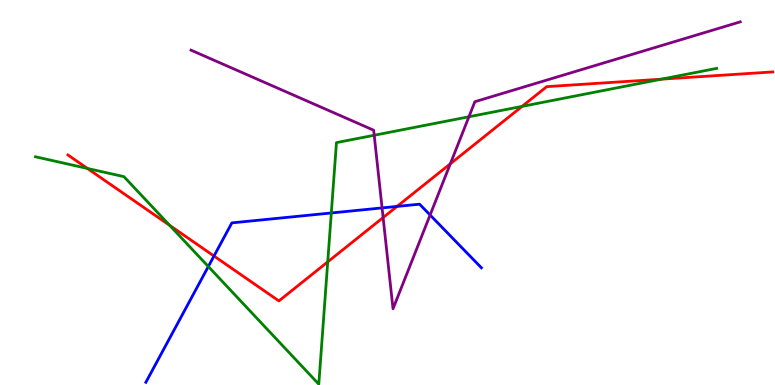[{'lines': ['blue', 'red'], 'intersections': [{'x': 2.76, 'y': 3.35}, {'x': 5.12, 'y': 4.64}]}, {'lines': ['green', 'red'], 'intersections': [{'x': 1.13, 'y': 5.62}, {'x': 2.19, 'y': 4.15}, {'x': 4.23, 'y': 3.2}, {'x': 6.74, 'y': 7.24}, {'x': 8.53, 'y': 7.94}]}, {'lines': ['purple', 'red'], 'intersections': [{'x': 4.94, 'y': 4.35}, {'x': 5.81, 'y': 5.75}]}, {'lines': ['blue', 'green'], 'intersections': [{'x': 2.69, 'y': 3.08}, {'x': 4.27, 'y': 4.47}]}, {'lines': ['blue', 'purple'], 'intersections': [{'x': 4.93, 'y': 4.6}, {'x': 5.55, 'y': 4.42}]}, {'lines': ['green', 'purple'], 'intersections': [{'x': 4.83, 'y': 6.49}, {'x': 6.05, 'y': 6.97}]}]